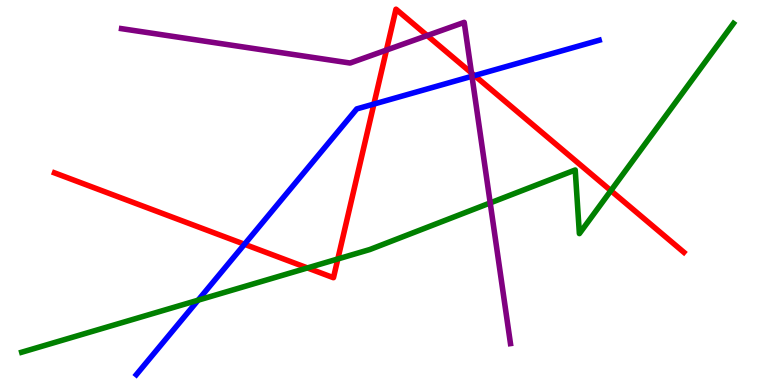[{'lines': ['blue', 'red'], 'intersections': [{'x': 3.15, 'y': 3.66}, {'x': 4.82, 'y': 7.3}, {'x': 6.12, 'y': 8.04}]}, {'lines': ['green', 'red'], 'intersections': [{'x': 3.97, 'y': 3.04}, {'x': 4.36, 'y': 3.27}, {'x': 7.88, 'y': 5.05}]}, {'lines': ['purple', 'red'], 'intersections': [{'x': 4.99, 'y': 8.7}, {'x': 5.51, 'y': 9.08}, {'x': 6.08, 'y': 8.11}]}, {'lines': ['blue', 'green'], 'intersections': [{'x': 2.56, 'y': 2.2}]}, {'lines': ['blue', 'purple'], 'intersections': [{'x': 6.09, 'y': 8.02}]}, {'lines': ['green', 'purple'], 'intersections': [{'x': 6.33, 'y': 4.73}]}]